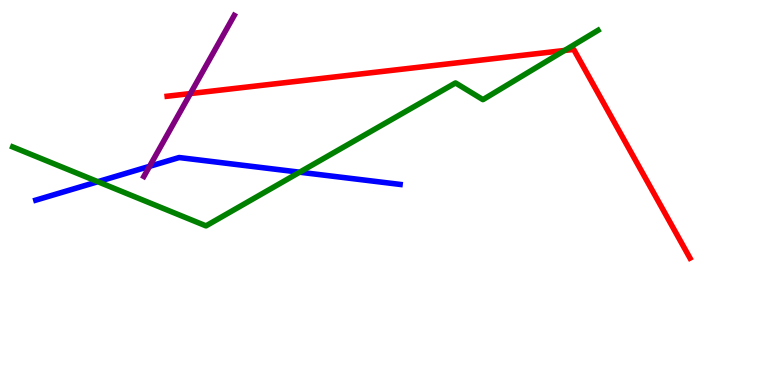[{'lines': ['blue', 'red'], 'intersections': []}, {'lines': ['green', 'red'], 'intersections': [{'x': 7.29, 'y': 8.69}]}, {'lines': ['purple', 'red'], 'intersections': [{'x': 2.46, 'y': 7.57}]}, {'lines': ['blue', 'green'], 'intersections': [{'x': 1.26, 'y': 5.28}, {'x': 3.87, 'y': 5.53}]}, {'lines': ['blue', 'purple'], 'intersections': [{'x': 1.93, 'y': 5.68}]}, {'lines': ['green', 'purple'], 'intersections': []}]